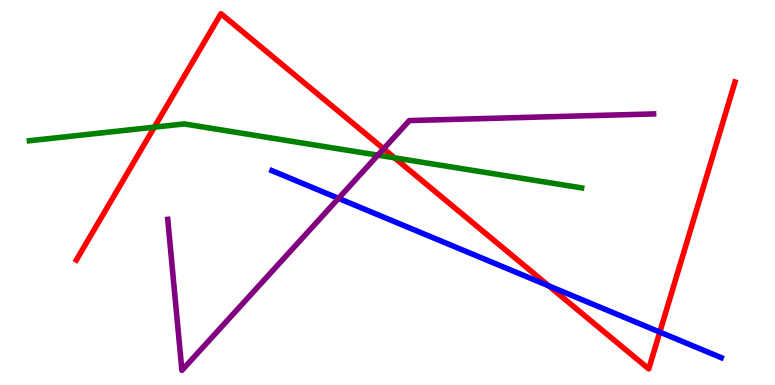[{'lines': ['blue', 'red'], 'intersections': [{'x': 7.08, 'y': 2.58}, {'x': 8.51, 'y': 1.37}]}, {'lines': ['green', 'red'], 'intersections': [{'x': 1.99, 'y': 6.7}, {'x': 5.09, 'y': 5.9}]}, {'lines': ['purple', 'red'], 'intersections': [{'x': 4.95, 'y': 6.14}]}, {'lines': ['blue', 'green'], 'intersections': []}, {'lines': ['blue', 'purple'], 'intersections': [{'x': 4.37, 'y': 4.85}]}, {'lines': ['green', 'purple'], 'intersections': [{'x': 4.88, 'y': 5.97}]}]